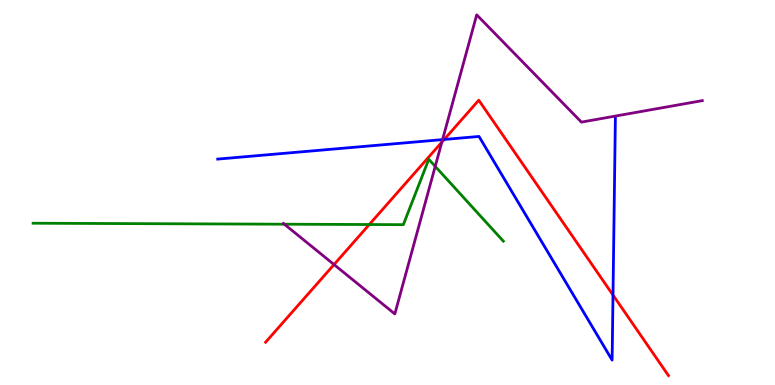[{'lines': ['blue', 'red'], 'intersections': [{'x': 5.73, 'y': 6.38}, {'x': 7.91, 'y': 2.34}]}, {'lines': ['green', 'red'], 'intersections': [{'x': 4.76, 'y': 4.17}]}, {'lines': ['purple', 'red'], 'intersections': [{'x': 4.31, 'y': 3.13}, {'x': 5.7, 'y': 6.31}]}, {'lines': ['blue', 'green'], 'intersections': []}, {'lines': ['blue', 'purple'], 'intersections': [{'x': 5.71, 'y': 6.37}]}, {'lines': ['green', 'purple'], 'intersections': [{'x': 3.67, 'y': 4.18}, {'x': 5.62, 'y': 5.68}]}]